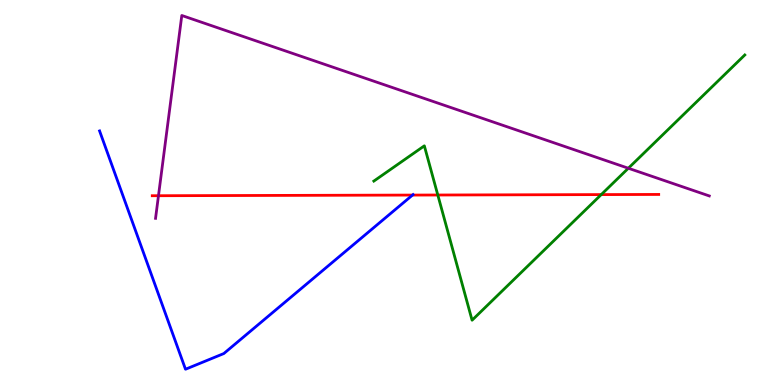[{'lines': ['blue', 'red'], 'intersections': [{'x': 5.32, 'y': 4.93}]}, {'lines': ['green', 'red'], 'intersections': [{'x': 5.65, 'y': 4.93}, {'x': 7.76, 'y': 4.95}]}, {'lines': ['purple', 'red'], 'intersections': [{'x': 2.04, 'y': 4.92}]}, {'lines': ['blue', 'green'], 'intersections': []}, {'lines': ['blue', 'purple'], 'intersections': []}, {'lines': ['green', 'purple'], 'intersections': [{'x': 8.11, 'y': 5.63}]}]